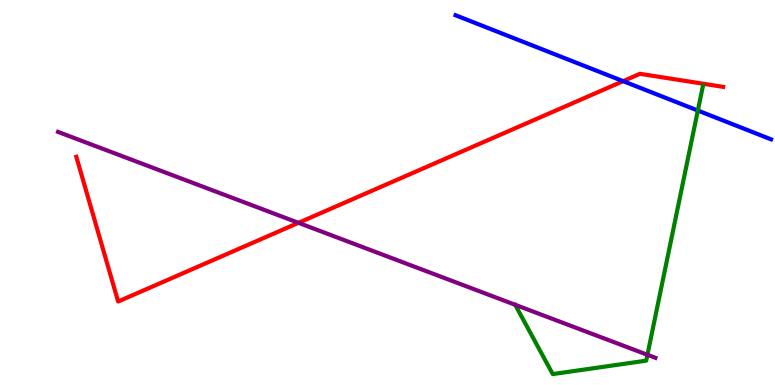[{'lines': ['blue', 'red'], 'intersections': [{'x': 8.04, 'y': 7.89}]}, {'lines': ['green', 'red'], 'intersections': []}, {'lines': ['purple', 'red'], 'intersections': [{'x': 3.85, 'y': 4.21}]}, {'lines': ['blue', 'green'], 'intersections': [{'x': 9.0, 'y': 7.13}]}, {'lines': ['blue', 'purple'], 'intersections': []}, {'lines': ['green', 'purple'], 'intersections': [{'x': 8.35, 'y': 0.785}]}]